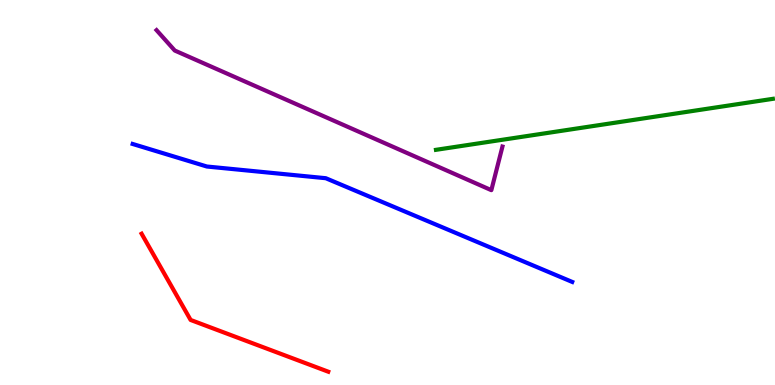[{'lines': ['blue', 'red'], 'intersections': []}, {'lines': ['green', 'red'], 'intersections': []}, {'lines': ['purple', 'red'], 'intersections': []}, {'lines': ['blue', 'green'], 'intersections': []}, {'lines': ['blue', 'purple'], 'intersections': []}, {'lines': ['green', 'purple'], 'intersections': []}]